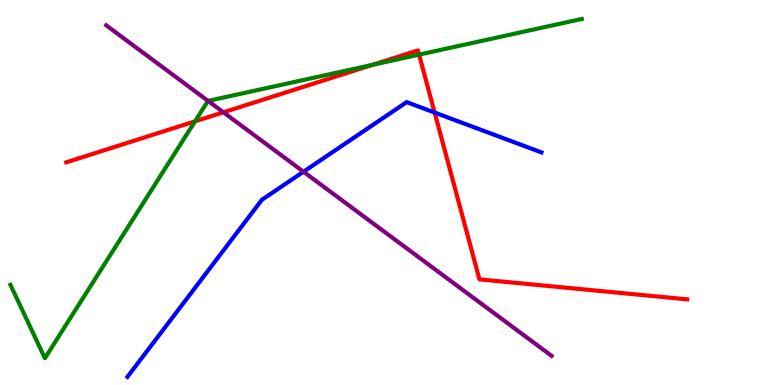[{'lines': ['blue', 'red'], 'intersections': [{'x': 5.61, 'y': 7.08}]}, {'lines': ['green', 'red'], 'intersections': [{'x': 2.52, 'y': 6.85}, {'x': 4.81, 'y': 8.32}, {'x': 5.41, 'y': 8.58}]}, {'lines': ['purple', 'red'], 'intersections': [{'x': 2.88, 'y': 7.08}]}, {'lines': ['blue', 'green'], 'intersections': []}, {'lines': ['blue', 'purple'], 'intersections': [{'x': 3.92, 'y': 5.54}]}, {'lines': ['green', 'purple'], 'intersections': [{'x': 2.68, 'y': 7.38}]}]